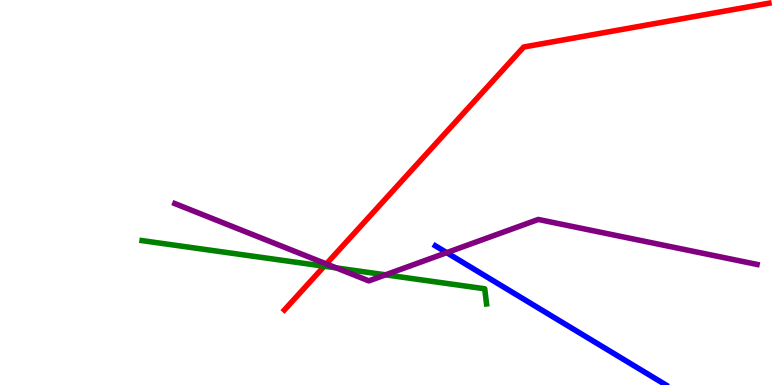[{'lines': ['blue', 'red'], 'intersections': []}, {'lines': ['green', 'red'], 'intersections': [{'x': 4.18, 'y': 3.09}]}, {'lines': ['purple', 'red'], 'intersections': [{'x': 4.21, 'y': 3.14}]}, {'lines': ['blue', 'green'], 'intersections': []}, {'lines': ['blue', 'purple'], 'intersections': [{'x': 5.76, 'y': 3.44}]}, {'lines': ['green', 'purple'], 'intersections': [{'x': 4.34, 'y': 3.04}, {'x': 4.97, 'y': 2.86}]}]